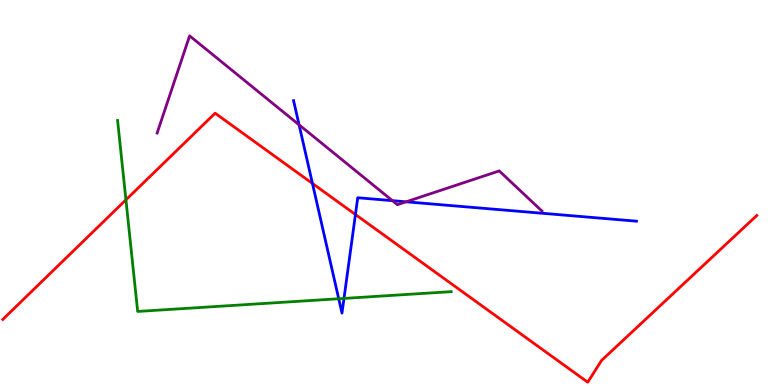[{'lines': ['blue', 'red'], 'intersections': [{'x': 4.03, 'y': 5.23}, {'x': 4.59, 'y': 4.43}]}, {'lines': ['green', 'red'], 'intersections': [{'x': 1.62, 'y': 4.81}]}, {'lines': ['purple', 'red'], 'intersections': []}, {'lines': ['blue', 'green'], 'intersections': [{'x': 4.37, 'y': 2.24}, {'x': 4.44, 'y': 2.25}]}, {'lines': ['blue', 'purple'], 'intersections': [{'x': 3.86, 'y': 6.76}, {'x': 5.06, 'y': 4.79}, {'x': 5.24, 'y': 4.76}]}, {'lines': ['green', 'purple'], 'intersections': []}]